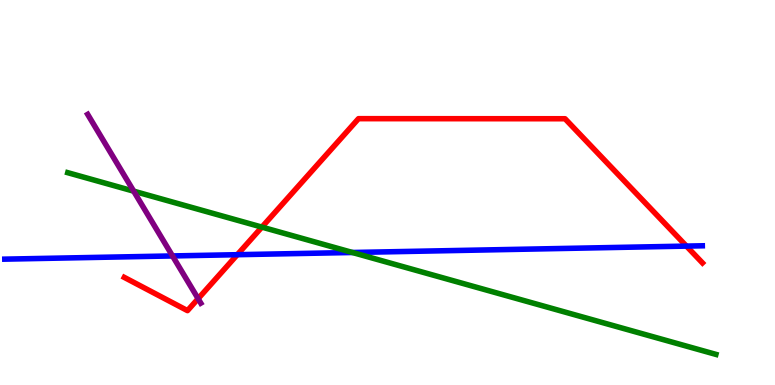[{'lines': ['blue', 'red'], 'intersections': [{'x': 3.06, 'y': 3.38}, {'x': 8.86, 'y': 3.61}]}, {'lines': ['green', 'red'], 'intersections': [{'x': 3.38, 'y': 4.1}]}, {'lines': ['purple', 'red'], 'intersections': [{'x': 2.56, 'y': 2.24}]}, {'lines': ['blue', 'green'], 'intersections': [{'x': 4.55, 'y': 3.44}]}, {'lines': ['blue', 'purple'], 'intersections': [{'x': 2.23, 'y': 3.35}]}, {'lines': ['green', 'purple'], 'intersections': [{'x': 1.73, 'y': 5.03}]}]